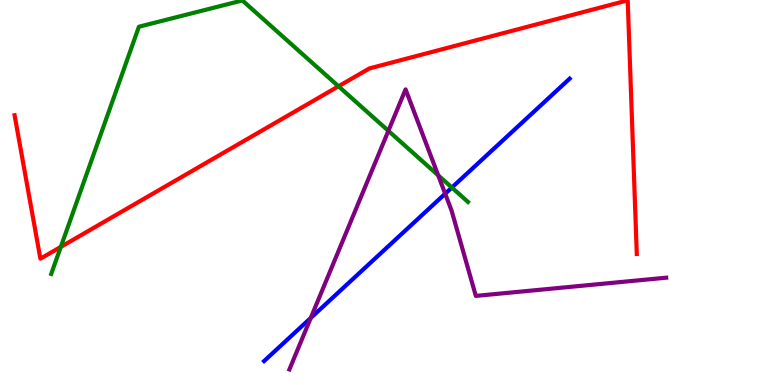[{'lines': ['blue', 'red'], 'intersections': []}, {'lines': ['green', 'red'], 'intersections': [{'x': 0.785, 'y': 3.59}, {'x': 4.37, 'y': 7.76}]}, {'lines': ['purple', 'red'], 'intersections': []}, {'lines': ['blue', 'green'], 'intersections': [{'x': 5.83, 'y': 5.13}]}, {'lines': ['blue', 'purple'], 'intersections': [{'x': 4.01, 'y': 1.74}, {'x': 5.74, 'y': 4.97}]}, {'lines': ['green', 'purple'], 'intersections': [{'x': 5.01, 'y': 6.6}, {'x': 5.65, 'y': 5.45}]}]